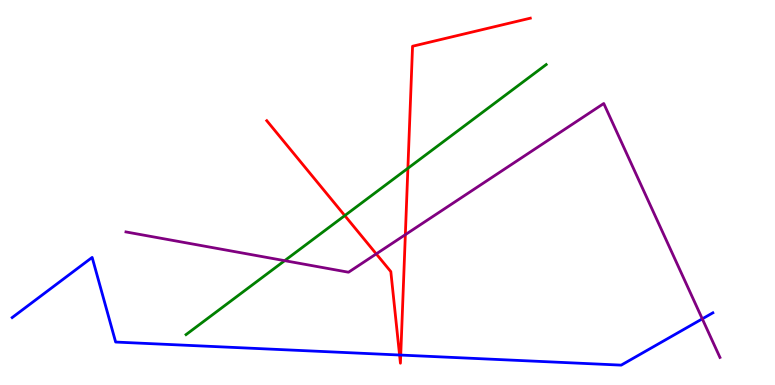[{'lines': ['blue', 'red'], 'intersections': [{'x': 5.16, 'y': 0.779}, {'x': 5.17, 'y': 0.777}]}, {'lines': ['green', 'red'], 'intersections': [{'x': 4.45, 'y': 4.4}, {'x': 5.26, 'y': 5.63}]}, {'lines': ['purple', 'red'], 'intersections': [{'x': 4.85, 'y': 3.41}, {'x': 5.23, 'y': 3.9}]}, {'lines': ['blue', 'green'], 'intersections': []}, {'lines': ['blue', 'purple'], 'intersections': [{'x': 9.06, 'y': 1.72}]}, {'lines': ['green', 'purple'], 'intersections': [{'x': 3.67, 'y': 3.23}]}]